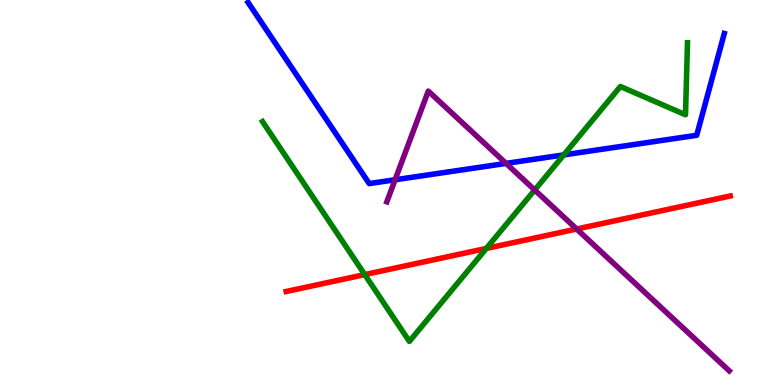[{'lines': ['blue', 'red'], 'intersections': []}, {'lines': ['green', 'red'], 'intersections': [{'x': 4.71, 'y': 2.87}, {'x': 6.27, 'y': 3.55}]}, {'lines': ['purple', 'red'], 'intersections': [{'x': 7.44, 'y': 4.05}]}, {'lines': ['blue', 'green'], 'intersections': [{'x': 7.27, 'y': 5.98}]}, {'lines': ['blue', 'purple'], 'intersections': [{'x': 5.1, 'y': 5.33}, {'x': 6.53, 'y': 5.76}]}, {'lines': ['green', 'purple'], 'intersections': [{'x': 6.9, 'y': 5.06}]}]